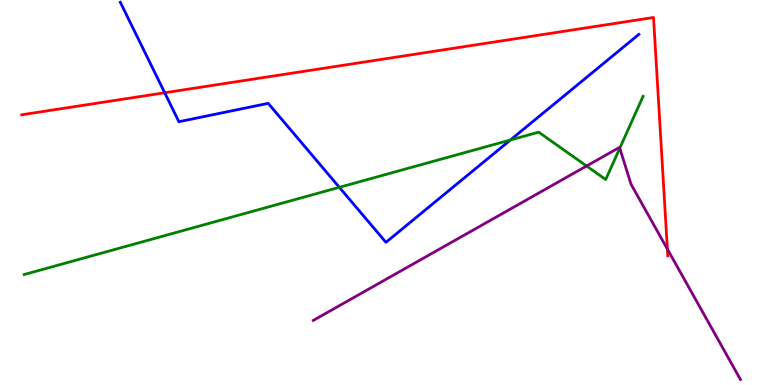[{'lines': ['blue', 'red'], 'intersections': [{'x': 2.13, 'y': 7.59}]}, {'lines': ['green', 'red'], 'intersections': []}, {'lines': ['purple', 'red'], 'intersections': [{'x': 8.61, 'y': 3.53}]}, {'lines': ['blue', 'green'], 'intersections': [{'x': 4.38, 'y': 5.13}, {'x': 6.59, 'y': 6.36}]}, {'lines': ['blue', 'purple'], 'intersections': []}, {'lines': ['green', 'purple'], 'intersections': [{'x': 7.57, 'y': 5.69}, {'x': 8.0, 'y': 6.15}]}]